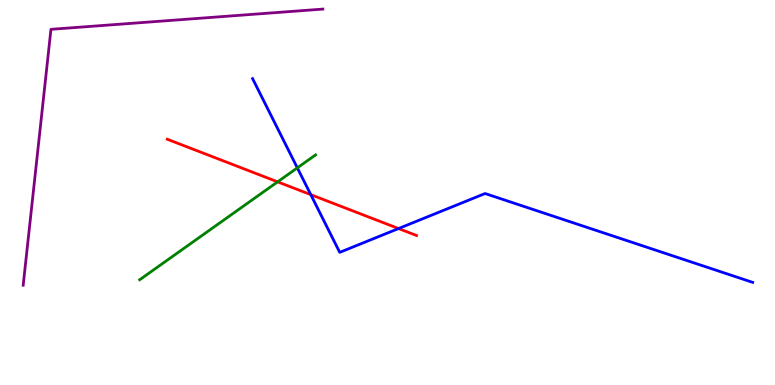[{'lines': ['blue', 'red'], 'intersections': [{'x': 4.01, 'y': 4.94}, {'x': 5.14, 'y': 4.06}]}, {'lines': ['green', 'red'], 'intersections': [{'x': 3.58, 'y': 5.28}]}, {'lines': ['purple', 'red'], 'intersections': []}, {'lines': ['blue', 'green'], 'intersections': [{'x': 3.84, 'y': 5.64}]}, {'lines': ['blue', 'purple'], 'intersections': []}, {'lines': ['green', 'purple'], 'intersections': []}]